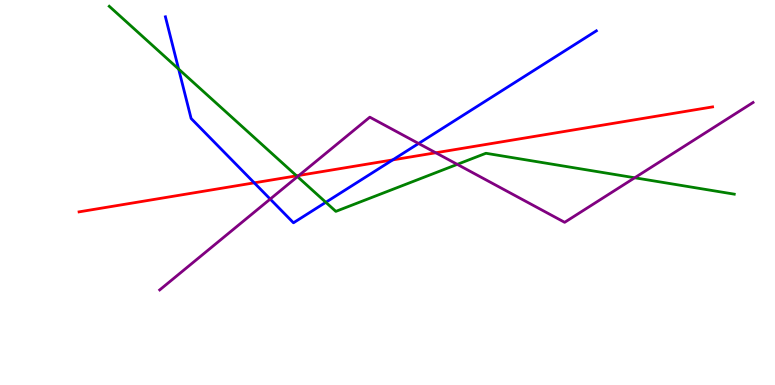[{'lines': ['blue', 'red'], 'intersections': [{'x': 3.28, 'y': 5.25}, {'x': 5.07, 'y': 5.85}]}, {'lines': ['green', 'red'], 'intersections': [{'x': 3.83, 'y': 5.43}]}, {'lines': ['purple', 'red'], 'intersections': [{'x': 3.86, 'y': 5.44}, {'x': 5.62, 'y': 6.03}]}, {'lines': ['blue', 'green'], 'intersections': [{'x': 2.3, 'y': 8.21}, {'x': 4.2, 'y': 4.75}]}, {'lines': ['blue', 'purple'], 'intersections': [{'x': 3.49, 'y': 4.83}, {'x': 5.4, 'y': 6.27}]}, {'lines': ['green', 'purple'], 'intersections': [{'x': 3.84, 'y': 5.41}, {'x': 5.9, 'y': 5.73}, {'x': 8.19, 'y': 5.38}]}]